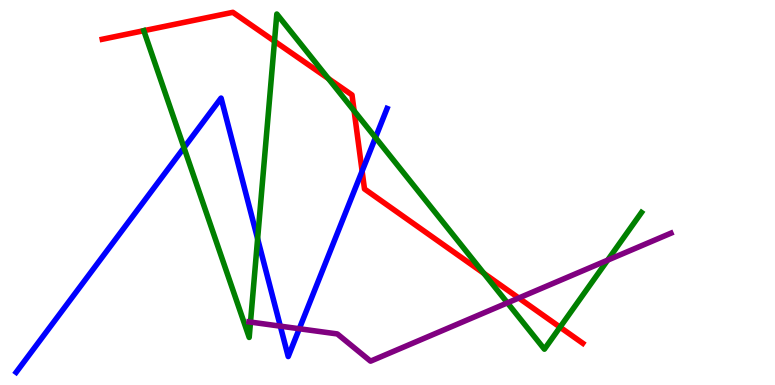[{'lines': ['blue', 'red'], 'intersections': [{'x': 4.67, 'y': 5.56}]}, {'lines': ['green', 'red'], 'intersections': [{'x': 1.86, 'y': 9.2}, {'x': 3.54, 'y': 8.93}, {'x': 4.24, 'y': 7.96}, {'x': 4.57, 'y': 7.12}, {'x': 6.24, 'y': 2.9}, {'x': 7.23, 'y': 1.5}]}, {'lines': ['purple', 'red'], 'intersections': [{'x': 6.69, 'y': 2.26}]}, {'lines': ['blue', 'green'], 'intersections': [{'x': 2.37, 'y': 6.16}, {'x': 3.32, 'y': 3.8}, {'x': 4.84, 'y': 6.43}]}, {'lines': ['blue', 'purple'], 'intersections': [{'x': 3.62, 'y': 1.53}, {'x': 3.86, 'y': 1.46}]}, {'lines': ['green', 'purple'], 'intersections': [{'x': 3.23, 'y': 1.63}, {'x': 6.55, 'y': 2.13}, {'x': 7.84, 'y': 3.24}]}]